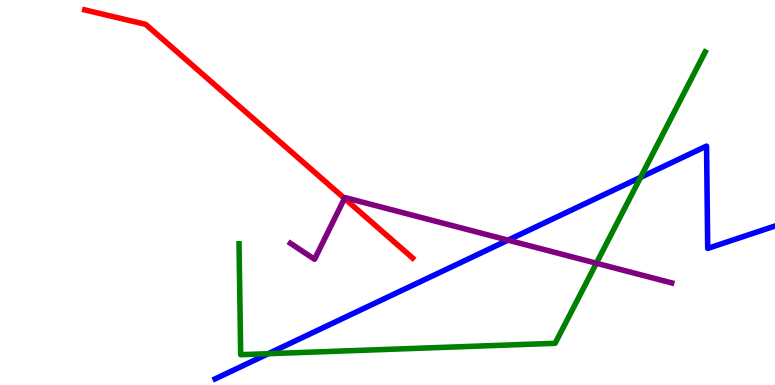[{'lines': ['blue', 'red'], 'intersections': []}, {'lines': ['green', 'red'], 'intersections': []}, {'lines': ['purple', 'red'], 'intersections': [{'x': 4.45, 'y': 4.85}]}, {'lines': ['blue', 'green'], 'intersections': [{'x': 3.46, 'y': 0.813}, {'x': 8.27, 'y': 5.39}]}, {'lines': ['blue', 'purple'], 'intersections': [{'x': 6.55, 'y': 3.76}]}, {'lines': ['green', 'purple'], 'intersections': [{'x': 7.7, 'y': 3.16}]}]